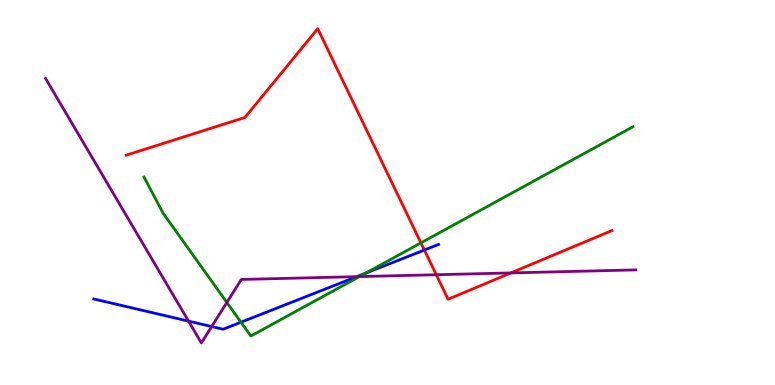[{'lines': ['blue', 'red'], 'intersections': [{'x': 5.48, 'y': 3.51}]}, {'lines': ['green', 'red'], 'intersections': [{'x': 5.43, 'y': 3.69}]}, {'lines': ['purple', 'red'], 'intersections': [{'x': 5.63, 'y': 2.86}, {'x': 6.59, 'y': 2.91}]}, {'lines': ['blue', 'green'], 'intersections': [{'x': 3.11, 'y': 1.63}, {'x': 4.72, 'y': 2.9}]}, {'lines': ['blue', 'purple'], 'intersections': [{'x': 2.43, 'y': 1.66}, {'x': 2.73, 'y': 1.52}, {'x': 4.6, 'y': 2.81}]}, {'lines': ['green', 'purple'], 'intersections': [{'x': 2.93, 'y': 2.14}, {'x': 4.64, 'y': 2.82}]}]